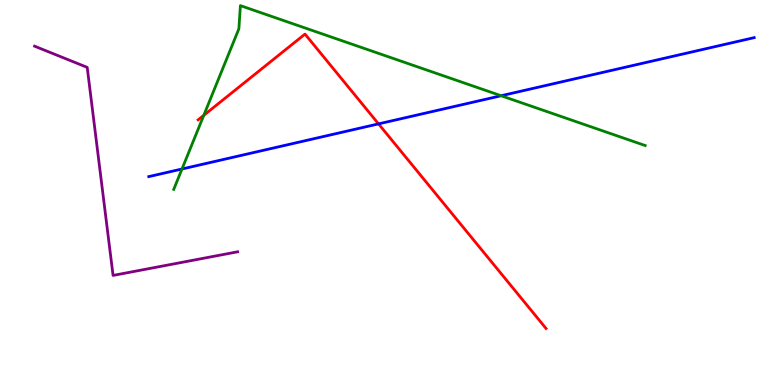[{'lines': ['blue', 'red'], 'intersections': [{'x': 4.88, 'y': 6.78}]}, {'lines': ['green', 'red'], 'intersections': [{'x': 2.63, 'y': 7.01}]}, {'lines': ['purple', 'red'], 'intersections': []}, {'lines': ['blue', 'green'], 'intersections': [{'x': 2.35, 'y': 5.61}, {'x': 6.47, 'y': 7.51}]}, {'lines': ['blue', 'purple'], 'intersections': []}, {'lines': ['green', 'purple'], 'intersections': []}]